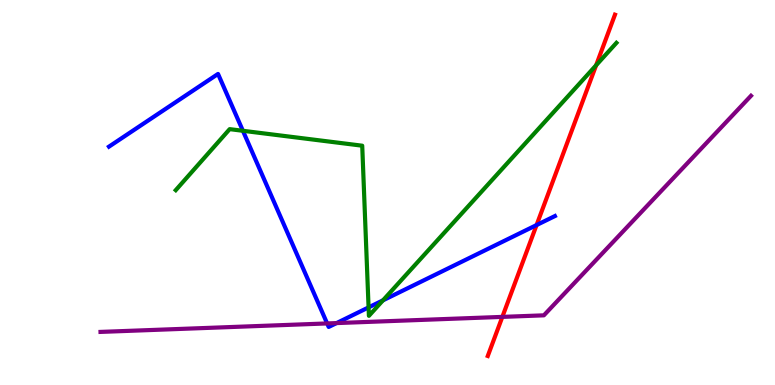[{'lines': ['blue', 'red'], 'intersections': [{'x': 6.92, 'y': 4.15}]}, {'lines': ['green', 'red'], 'intersections': [{'x': 7.69, 'y': 8.3}]}, {'lines': ['purple', 'red'], 'intersections': [{'x': 6.48, 'y': 1.77}]}, {'lines': ['blue', 'green'], 'intersections': [{'x': 3.13, 'y': 6.6}, {'x': 4.76, 'y': 2.02}, {'x': 4.94, 'y': 2.2}]}, {'lines': ['blue', 'purple'], 'intersections': [{'x': 4.22, 'y': 1.6}, {'x': 4.34, 'y': 1.61}]}, {'lines': ['green', 'purple'], 'intersections': []}]